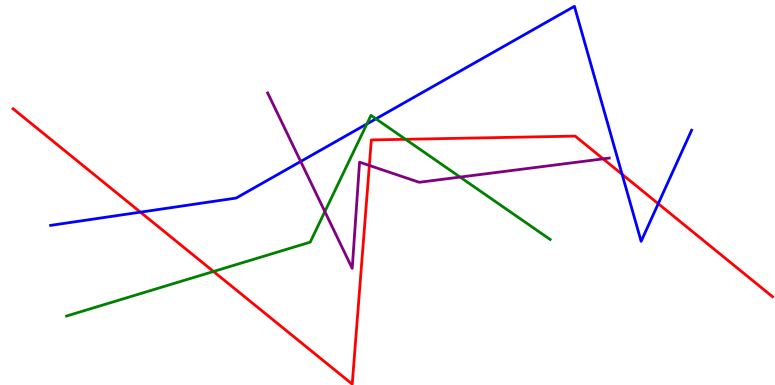[{'lines': ['blue', 'red'], 'intersections': [{'x': 1.81, 'y': 4.49}, {'x': 8.03, 'y': 5.47}, {'x': 8.49, 'y': 4.71}]}, {'lines': ['green', 'red'], 'intersections': [{'x': 2.75, 'y': 2.95}, {'x': 5.23, 'y': 6.38}]}, {'lines': ['purple', 'red'], 'intersections': [{'x': 4.77, 'y': 5.7}, {'x': 7.78, 'y': 5.87}]}, {'lines': ['blue', 'green'], 'intersections': [{'x': 4.73, 'y': 6.78}, {'x': 4.85, 'y': 6.91}]}, {'lines': ['blue', 'purple'], 'intersections': [{'x': 3.88, 'y': 5.81}]}, {'lines': ['green', 'purple'], 'intersections': [{'x': 4.19, 'y': 4.5}, {'x': 5.94, 'y': 5.4}]}]